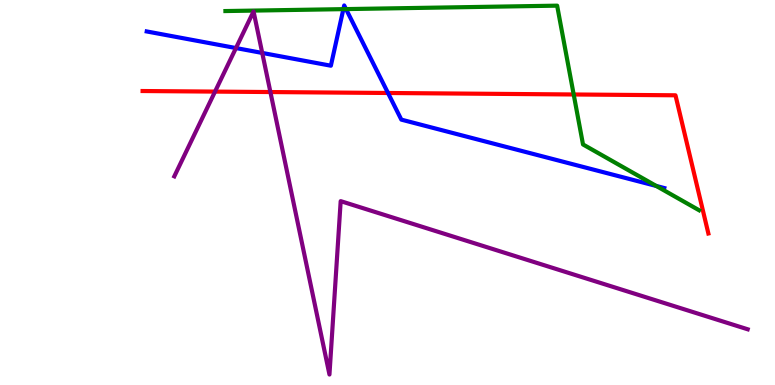[{'lines': ['blue', 'red'], 'intersections': [{'x': 5.01, 'y': 7.58}]}, {'lines': ['green', 'red'], 'intersections': [{'x': 7.4, 'y': 7.55}]}, {'lines': ['purple', 'red'], 'intersections': [{'x': 2.77, 'y': 7.62}, {'x': 3.49, 'y': 7.61}]}, {'lines': ['blue', 'green'], 'intersections': [{'x': 4.43, 'y': 9.76}, {'x': 4.46, 'y': 9.76}, {'x': 8.47, 'y': 5.17}]}, {'lines': ['blue', 'purple'], 'intersections': [{'x': 3.04, 'y': 8.75}, {'x': 3.38, 'y': 8.62}]}, {'lines': ['green', 'purple'], 'intersections': []}]